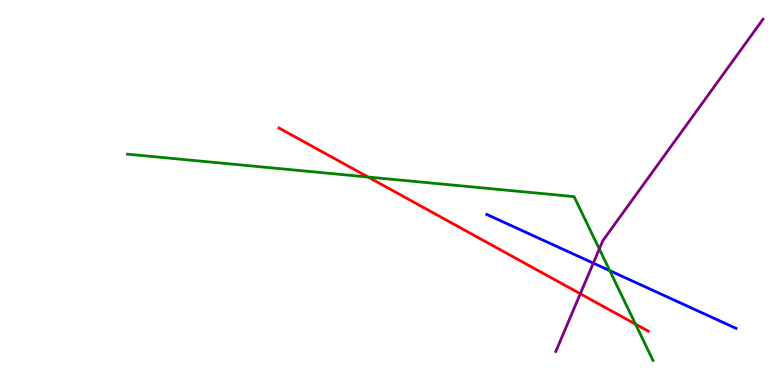[{'lines': ['blue', 'red'], 'intersections': []}, {'lines': ['green', 'red'], 'intersections': [{'x': 4.75, 'y': 5.4}, {'x': 8.2, 'y': 1.58}]}, {'lines': ['purple', 'red'], 'intersections': [{'x': 7.49, 'y': 2.37}]}, {'lines': ['blue', 'green'], 'intersections': [{'x': 7.87, 'y': 2.97}]}, {'lines': ['blue', 'purple'], 'intersections': [{'x': 7.66, 'y': 3.17}]}, {'lines': ['green', 'purple'], 'intersections': [{'x': 7.73, 'y': 3.53}]}]